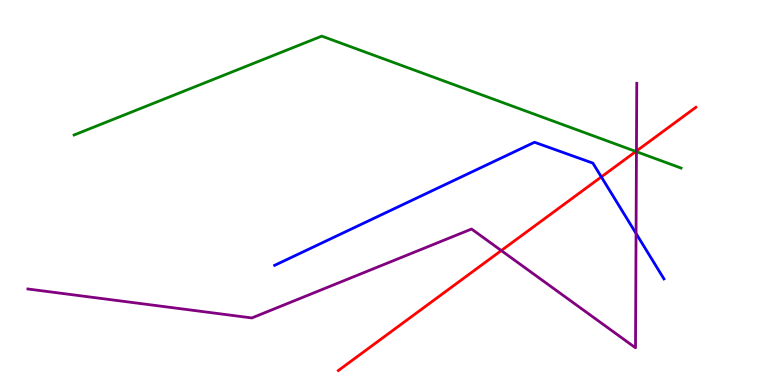[{'lines': ['blue', 'red'], 'intersections': [{'x': 7.76, 'y': 5.41}]}, {'lines': ['green', 'red'], 'intersections': [{'x': 8.2, 'y': 6.07}]}, {'lines': ['purple', 'red'], 'intersections': [{'x': 6.47, 'y': 3.49}, {'x': 8.21, 'y': 6.08}]}, {'lines': ['blue', 'green'], 'intersections': []}, {'lines': ['blue', 'purple'], 'intersections': [{'x': 8.21, 'y': 3.94}]}, {'lines': ['green', 'purple'], 'intersections': [{'x': 8.21, 'y': 6.06}]}]